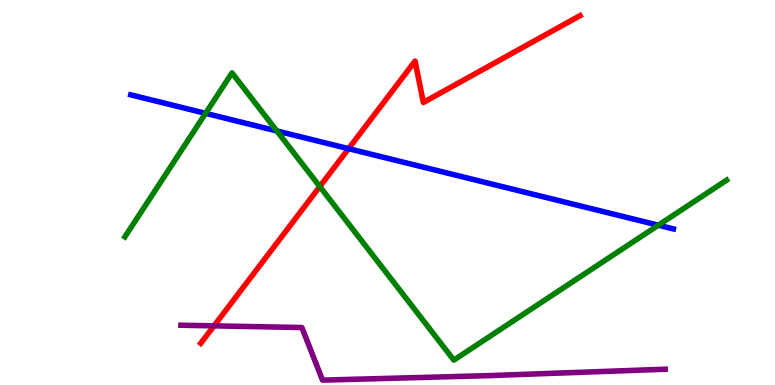[{'lines': ['blue', 'red'], 'intersections': [{'x': 4.5, 'y': 6.14}]}, {'lines': ['green', 'red'], 'intersections': [{'x': 4.13, 'y': 5.15}]}, {'lines': ['purple', 'red'], 'intersections': [{'x': 2.76, 'y': 1.54}]}, {'lines': ['blue', 'green'], 'intersections': [{'x': 2.65, 'y': 7.06}, {'x': 3.57, 'y': 6.6}, {'x': 8.49, 'y': 4.15}]}, {'lines': ['blue', 'purple'], 'intersections': []}, {'lines': ['green', 'purple'], 'intersections': []}]